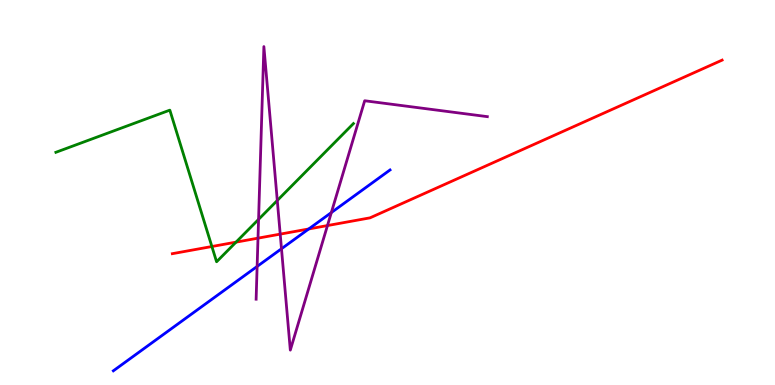[{'lines': ['blue', 'red'], 'intersections': [{'x': 3.98, 'y': 4.05}]}, {'lines': ['green', 'red'], 'intersections': [{'x': 2.73, 'y': 3.6}, {'x': 3.05, 'y': 3.71}]}, {'lines': ['purple', 'red'], 'intersections': [{'x': 3.33, 'y': 3.81}, {'x': 3.62, 'y': 3.92}, {'x': 4.23, 'y': 4.14}]}, {'lines': ['blue', 'green'], 'intersections': []}, {'lines': ['blue', 'purple'], 'intersections': [{'x': 3.32, 'y': 3.08}, {'x': 3.63, 'y': 3.54}, {'x': 4.28, 'y': 4.48}]}, {'lines': ['green', 'purple'], 'intersections': [{'x': 3.34, 'y': 4.3}, {'x': 3.58, 'y': 4.79}]}]